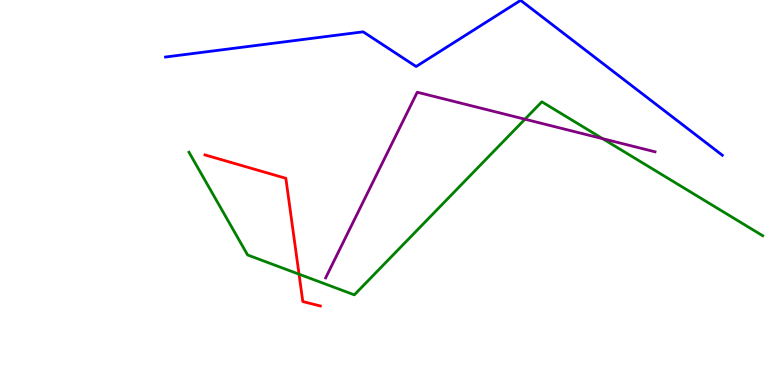[{'lines': ['blue', 'red'], 'intersections': []}, {'lines': ['green', 'red'], 'intersections': [{'x': 3.86, 'y': 2.88}]}, {'lines': ['purple', 'red'], 'intersections': []}, {'lines': ['blue', 'green'], 'intersections': []}, {'lines': ['blue', 'purple'], 'intersections': []}, {'lines': ['green', 'purple'], 'intersections': [{'x': 6.77, 'y': 6.9}, {'x': 7.78, 'y': 6.4}]}]